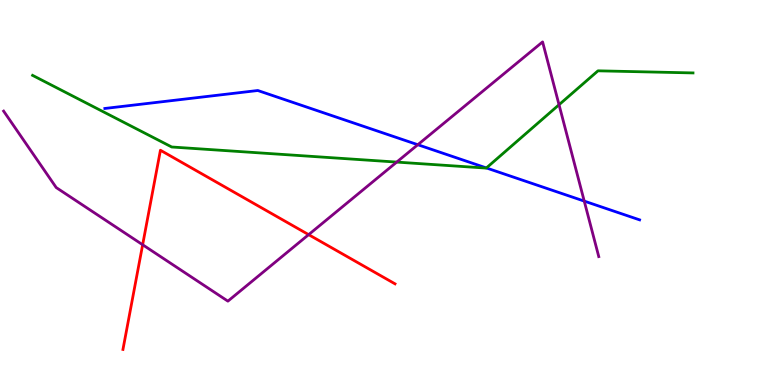[{'lines': ['blue', 'red'], 'intersections': []}, {'lines': ['green', 'red'], 'intersections': []}, {'lines': ['purple', 'red'], 'intersections': [{'x': 1.84, 'y': 3.64}, {'x': 3.98, 'y': 3.91}]}, {'lines': ['blue', 'green'], 'intersections': [{'x': 6.28, 'y': 5.64}]}, {'lines': ['blue', 'purple'], 'intersections': [{'x': 5.39, 'y': 6.24}, {'x': 7.54, 'y': 4.78}]}, {'lines': ['green', 'purple'], 'intersections': [{'x': 5.12, 'y': 5.79}, {'x': 7.21, 'y': 7.28}]}]